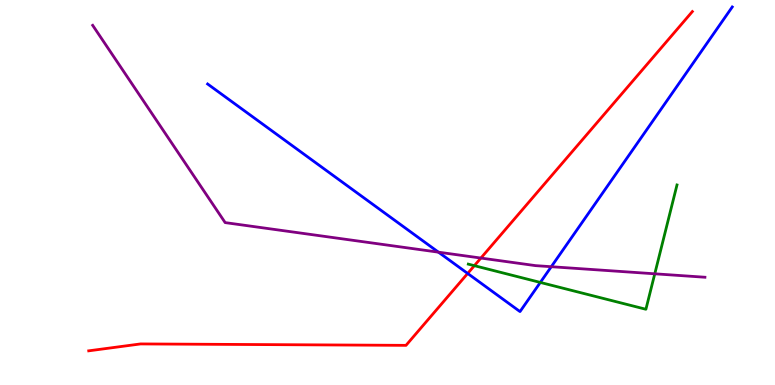[{'lines': ['blue', 'red'], 'intersections': [{'x': 6.03, 'y': 2.9}]}, {'lines': ['green', 'red'], 'intersections': [{'x': 6.12, 'y': 3.1}]}, {'lines': ['purple', 'red'], 'intersections': [{'x': 6.21, 'y': 3.3}]}, {'lines': ['blue', 'green'], 'intersections': [{'x': 6.97, 'y': 2.66}]}, {'lines': ['blue', 'purple'], 'intersections': [{'x': 5.66, 'y': 3.45}, {'x': 7.11, 'y': 3.07}]}, {'lines': ['green', 'purple'], 'intersections': [{'x': 8.45, 'y': 2.89}]}]